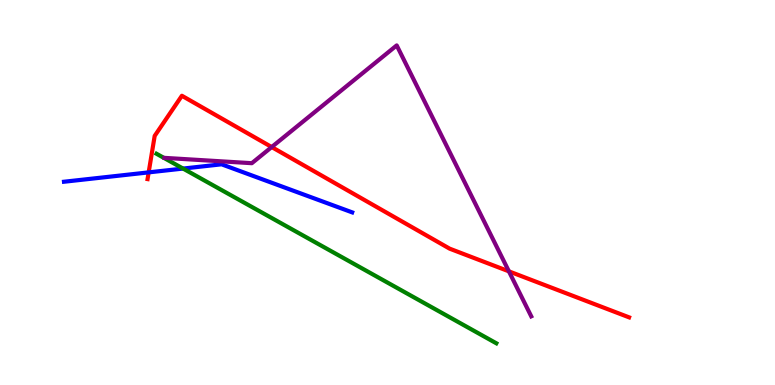[{'lines': ['blue', 'red'], 'intersections': [{'x': 1.92, 'y': 5.52}]}, {'lines': ['green', 'red'], 'intersections': []}, {'lines': ['purple', 'red'], 'intersections': [{'x': 3.51, 'y': 6.18}, {'x': 6.57, 'y': 2.95}]}, {'lines': ['blue', 'green'], 'intersections': [{'x': 2.36, 'y': 5.62}]}, {'lines': ['blue', 'purple'], 'intersections': []}, {'lines': ['green', 'purple'], 'intersections': []}]